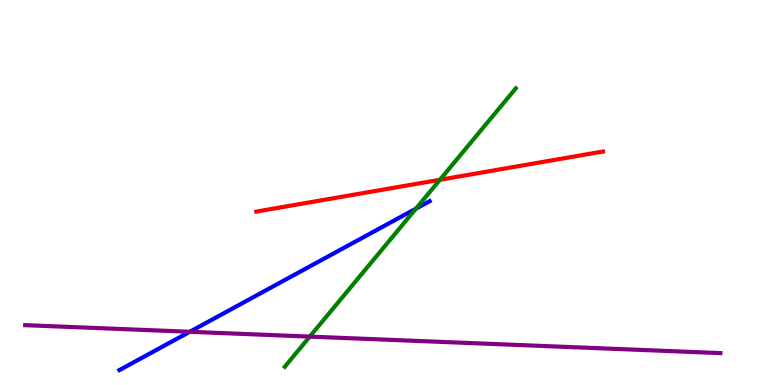[{'lines': ['blue', 'red'], 'intersections': []}, {'lines': ['green', 'red'], 'intersections': [{'x': 5.68, 'y': 5.33}]}, {'lines': ['purple', 'red'], 'intersections': []}, {'lines': ['blue', 'green'], 'intersections': [{'x': 5.37, 'y': 4.58}]}, {'lines': ['blue', 'purple'], 'intersections': [{'x': 2.45, 'y': 1.38}]}, {'lines': ['green', 'purple'], 'intersections': [{'x': 4.0, 'y': 1.26}]}]